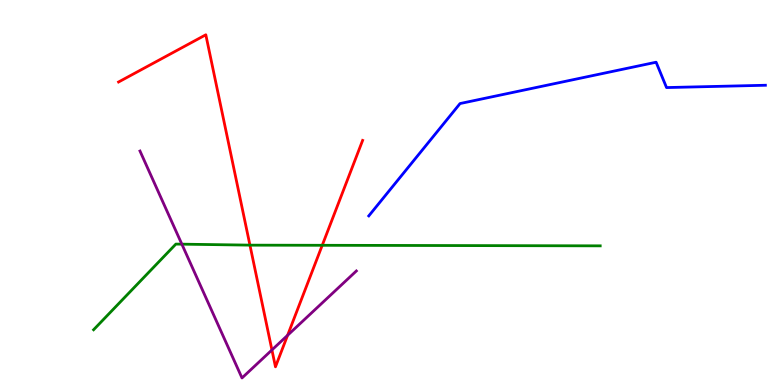[{'lines': ['blue', 'red'], 'intersections': []}, {'lines': ['green', 'red'], 'intersections': [{'x': 3.23, 'y': 3.63}, {'x': 4.16, 'y': 3.63}]}, {'lines': ['purple', 'red'], 'intersections': [{'x': 3.51, 'y': 0.91}, {'x': 3.71, 'y': 1.29}]}, {'lines': ['blue', 'green'], 'intersections': []}, {'lines': ['blue', 'purple'], 'intersections': []}, {'lines': ['green', 'purple'], 'intersections': [{'x': 2.35, 'y': 3.66}]}]